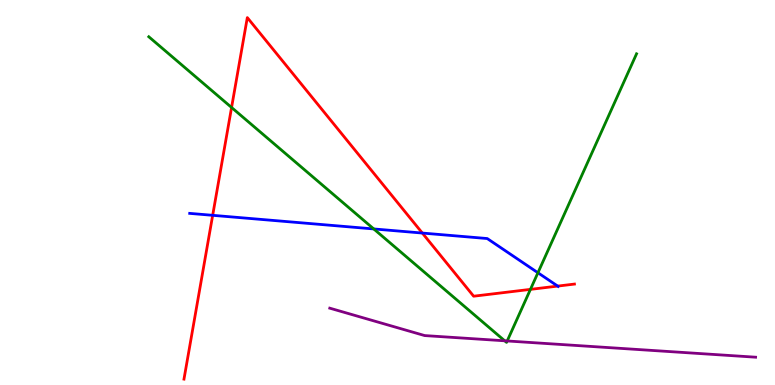[{'lines': ['blue', 'red'], 'intersections': [{'x': 2.74, 'y': 4.41}, {'x': 5.45, 'y': 3.95}, {'x': 7.2, 'y': 2.57}]}, {'lines': ['green', 'red'], 'intersections': [{'x': 2.99, 'y': 7.21}, {'x': 6.84, 'y': 2.48}]}, {'lines': ['purple', 'red'], 'intersections': []}, {'lines': ['blue', 'green'], 'intersections': [{'x': 4.82, 'y': 4.05}, {'x': 6.94, 'y': 2.92}]}, {'lines': ['blue', 'purple'], 'intersections': []}, {'lines': ['green', 'purple'], 'intersections': [{'x': 6.51, 'y': 1.15}, {'x': 6.54, 'y': 1.14}]}]